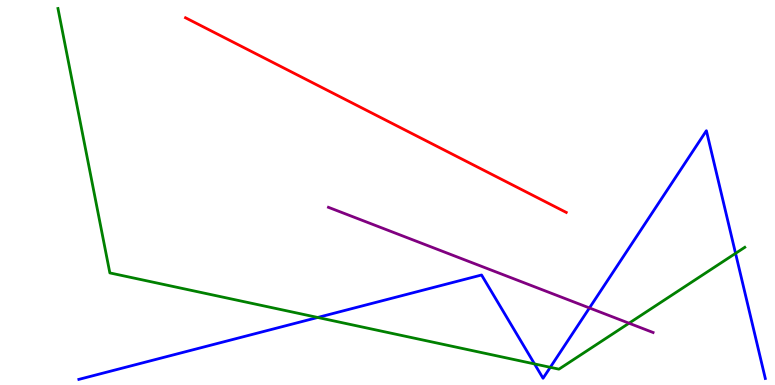[{'lines': ['blue', 'red'], 'intersections': []}, {'lines': ['green', 'red'], 'intersections': []}, {'lines': ['purple', 'red'], 'intersections': []}, {'lines': ['blue', 'green'], 'intersections': [{'x': 4.1, 'y': 1.75}, {'x': 6.9, 'y': 0.547}, {'x': 7.1, 'y': 0.46}, {'x': 9.49, 'y': 3.42}]}, {'lines': ['blue', 'purple'], 'intersections': [{'x': 7.61, 'y': 2.0}]}, {'lines': ['green', 'purple'], 'intersections': [{'x': 8.12, 'y': 1.6}]}]